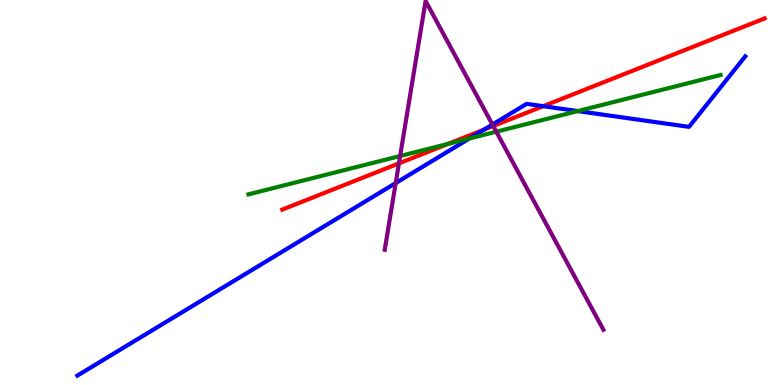[{'lines': ['blue', 'red'], 'intersections': [{'x': 6.24, 'y': 6.63}, {'x': 7.01, 'y': 7.24}]}, {'lines': ['green', 'red'], 'intersections': [{'x': 5.78, 'y': 6.26}]}, {'lines': ['purple', 'red'], 'intersections': [{'x': 5.15, 'y': 5.76}, {'x': 6.36, 'y': 6.73}]}, {'lines': ['blue', 'green'], 'intersections': [{'x': 6.06, 'y': 6.4}, {'x': 7.46, 'y': 7.11}]}, {'lines': ['blue', 'purple'], 'intersections': [{'x': 5.11, 'y': 5.25}, {'x': 6.35, 'y': 6.76}]}, {'lines': ['green', 'purple'], 'intersections': [{'x': 5.16, 'y': 5.95}, {'x': 6.4, 'y': 6.58}]}]